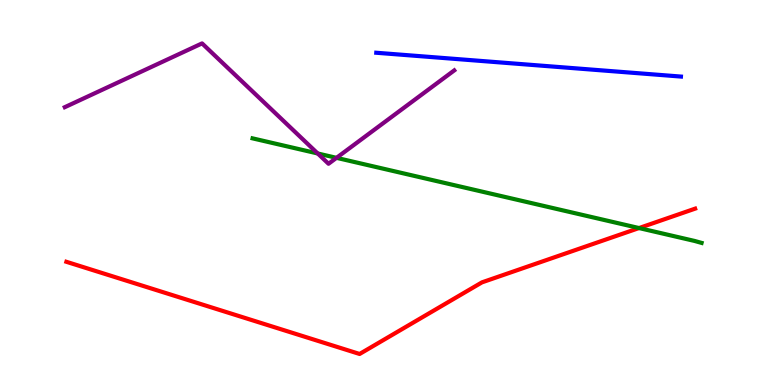[{'lines': ['blue', 'red'], 'intersections': []}, {'lines': ['green', 'red'], 'intersections': [{'x': 8.25, 'y': 4.08}]}, {'lines': ['purple', 'red'], 'intersections': []}, {'lines': ['blue', 'green'], 'intersections': []}, {'lines': ['blue', 'purple'], 'intersections': []}, {'lines': ['green', 'purple'], 'intersections': [{'x': 4.1, 'y': 6.01}, {'x': 4.34, 'y': 5.9}]}]